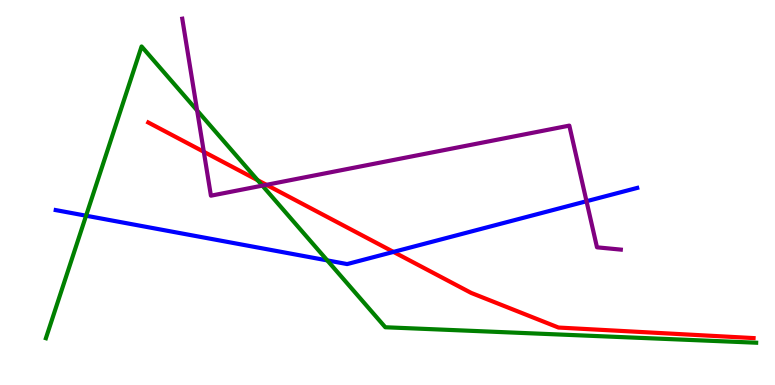[{'lines': ['blue', 'red'], 'intersections': [{'x': 5.08, 'y': 3.46}]}, {'lines': ['green', 'red'], 'intersections': [{'x': 3.32, 'y': 5.32}]}, {'lines': ['purple', 'red'], 'intersections': [{'x': 2.63, 'y': 6.06}, {'x': 3.44, 'y': 5.2}]}, {'lines': ['blue', 'green'], 'intersections': [{'x': 1.11, 'y': 4.4}, {'x': 4.22, 'y': 3.24}]}, {'lines': ['blue', 'purple'], 'intersections': [{'x': 7.57, 'y': 4.77}]}, {'lines': ['green', 'purple'], 'intersections': [{'x': 2.54, 'y': 7.13}, {'x': 3.39, 'y': 5.18}]}]